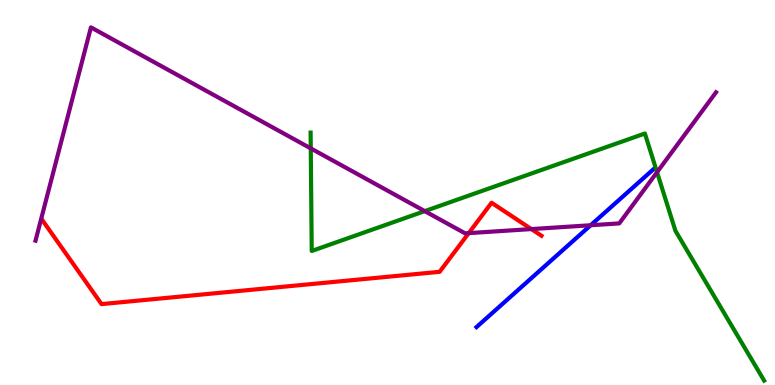[{'lines': ['blue', 'red'], 'intersections': []}, {'lines': ['green', 'red'], 'intersections': []}, {'lines': ['purple', 'red'], 'intersections': [{'x': 6.05, 'y': 3.94}, {'x': 6.86, 'y': 4.05}]}, {'lines': ['blue', 'green'], 'intersections': []}, {'lines': ['blue', 'purple'], 'intersections': [{'x': 7.62, 'y': 4.15}]}, {'lines': ['green', 'purple'], 'intersections': [{'x': 4.01, 'y': 6.15}, {'x': 5.48, 'y': 4.52}, {'x': 8.48, 'y': 5.53}]}]